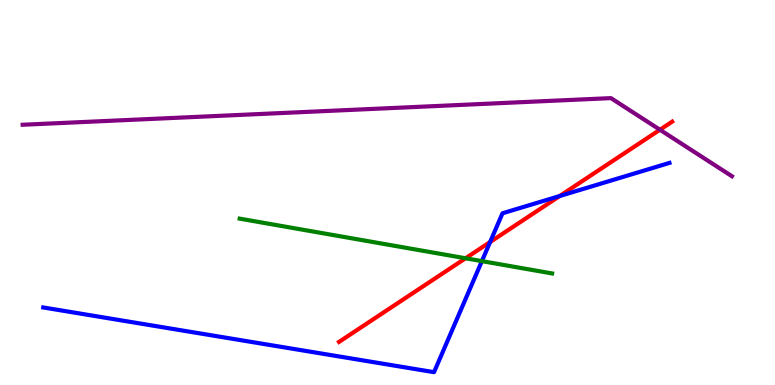[{'lines': ['blue', 'red'], 'intersections': [{'x': 6.32, 'y': 3.71}, {'x': 7.22, 'y': 4.91}]}, {'lines': ['green', 'red'], 'intersections': [{'x': 6.01, 'y': 3.29}]}, {'lines': ['purple', 'red'], 'intersections': [{'x': 8.52, 'y': 6.63}]}, {'lines': ['blue', 'green'], 'intersections': [{'x': 6.22, 'y': 3.22}]}, {'lines': ['blue', 'purple'], 'intersections': []}, {'lines': ['green', 'purple'], 'intersections': []}]